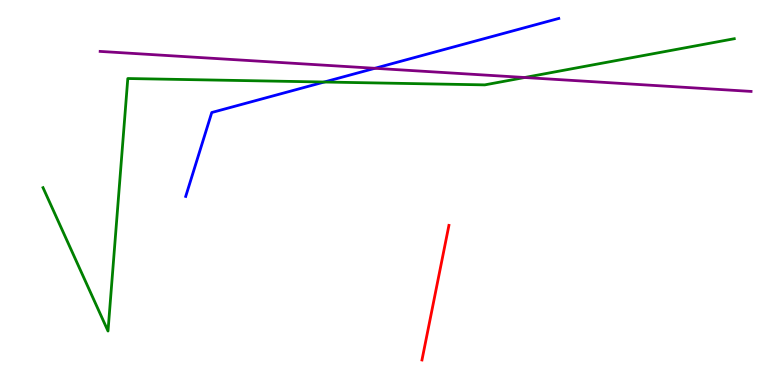[{'lines': ['blue', 'red'], 'intersections': []}, {'lines': ['green', 'red'], 'intersections': []}, {'lines': ['purple', 'red'], 'intersections': []}, {'lines': ['blue', 'green'], 'intersections': [{'x': 4.18, 'y': 7.87}]}, {'lines': ['blue', 'purple'], 'intersections': [{'x': 4.84, 'y': 8.23}]}, {'lines': ['green', 'purple'], 'intersections': [{'x': 6.77, 'y': 7.99}]}]